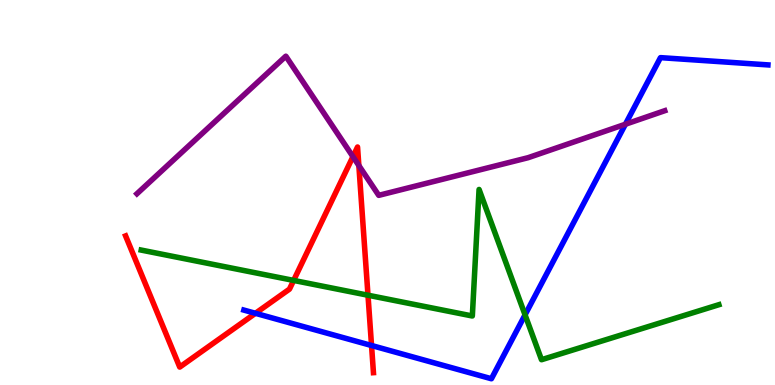[{'lines': ['blue', 'red'], 'intersections': [{'x': 3.3, 'y': 1.86}, {'x': 4.79, 'y': 1.03}]}, {'lines': ['green', 'red'], 'intersections': [{'x': 3.79, 'y': 2.72}, {'x': 4.75, 'y': 2.33}]}, {'lines': ['purple', 'red'], 'intersections': [{'x': 4.55, 'y': 5.93}, {'x': 4.63, 'y': 5.7}]}, {'lines': ['blue', 'green'], 'intersections': [{'x': 6.77, 'y': 1.82}]}, {'lines': ['blue', 'purple'], 'intersections': [{'x': 8.07, 'y': 6.77}]}, {'lines': ['green', 'purple'], 'intersections': []}]